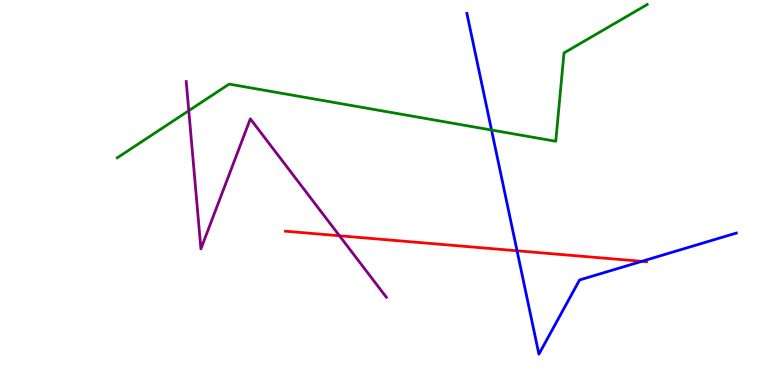[{'lines': ['blue', 'red'], 'intersections': [{'x': 6.67, 'y': 3.49}, {'x': 8.28, 'y': 3.21}]}, {'lines': ['green', 'red'], 'intersections': []}, {'lines': ['purple', 'red'], 'intersections': [{'x': 4.38, 'y': 3.88}]}, {'lines': ['blue', 'green'], 'intersections': [{'x': 6.34, 'y': 6.62}]}, {'lines': ['blue', 'purple'], 'intersections': []}, {'lines': ['green', 'purple'], 'intersections': [{'x': 2.44, 'y': 7.13}]}]